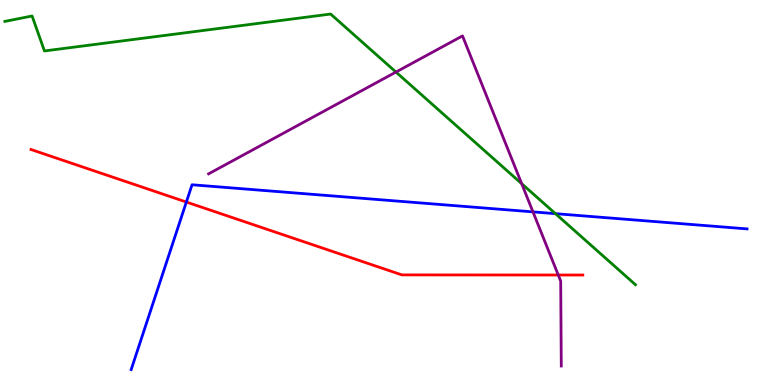[{'lines': ['blue', 'red'], 'intersections': [{'x': 2.4, 'y': 4.75}]}, {'lines': ['green', 'red'], 'intersections': []}, {'lines': ['purple', 'red'], 'intersections': [{'x': 7.2, 'y': 2.86}]}, {'lines': ['blue', 'green'], 'intersections': [{'x': 7.17, 'y': 4.45}]}, {'lines': ['blue', 'purple'], 'intersections': [{'x': 6.88, 'y': 4.5}]}, {'lines': ['green', 'purple'], 'intersections': [{'x': 5.11, 'y': 8.13}, {'x': 6.73, 'y': 5.23}]}]